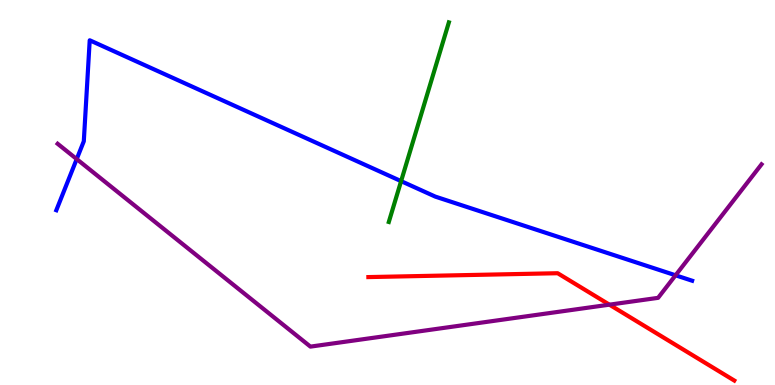[{'lines': ['blue', 'red'], 'intersections': []}, {'lines': ['green', 'red'], 'intersections': []}, {'lines': ['purple', 'red'], 'intersections': [{'x': 7.86, 'y': 2.09}]}, {'lines': ['blue', 'green'], 'intersections': [{'x': 5.18, 'y': 5.3}]}, {'lines': ['blue', 'purple'], 'intersections': [{'x': 0.99, 'y': 5.87}, {'x': 8.72, 'y': 2.85}]}, {'lines': ['green', 'purple'], 'intersections': []}]